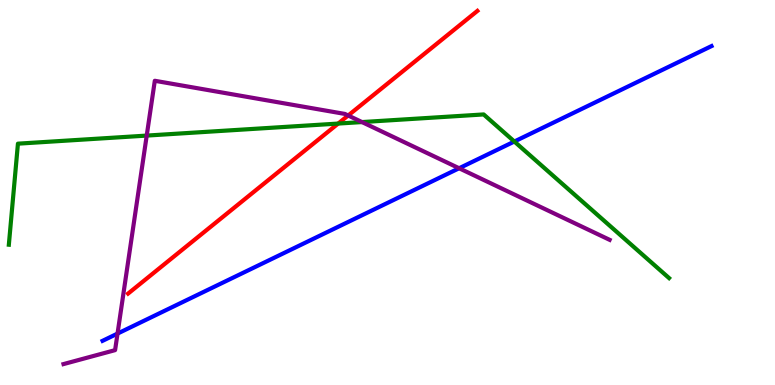[{'lines': ['blue', 'red'], 'intersections': []}, {'lines': ['green', 'red'], 'intersections': [{'x': 4.36, 'y': 6.79}]}, {'lines': ['purple', 'red'], 'intersections': [{'x': 4.49, 'y': 7.0}]}, {'lines': ['blue', 'green'], 'intersections': [{'x': 6.64, 'y': 6.32}]}, {'lines': ['blue', 'purple'], 'intersections': [{'x': 1.52, 'y': 1.34}, {'x': 5.92, 'y': 5.63}]}, {'lines': ['green', 'purple'], 'intersections': [{'x': 1.89, 'y': 6.48}, {'x': 4.67, 'y': 6.83}]}]